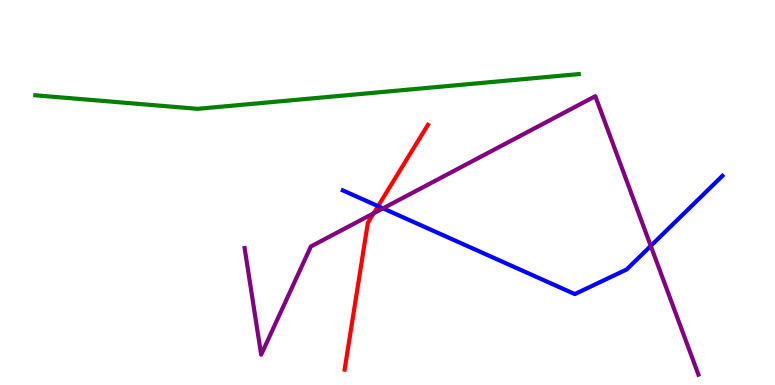[{'lines': ['blue', 'red'], 'intersections': [{'x': 4.88, 'y': 4.65}]}, {'lines': ['green', 'red'], 'intersections': []}, {'lines': ['purple', 'red'], 'intersections': [{'x': 4.82, 'y': 4.46}]}, {'lines': ['blue', 'green'], 'intersections': []}, {'lines': ['blue', 'purple'], 'intersections': [{'x': 4.94, 'y': 4.59}, {'x': 8.4, 'y': 3.61}]}, {'lines': ['green', 'purple'], 'intersections': []}]